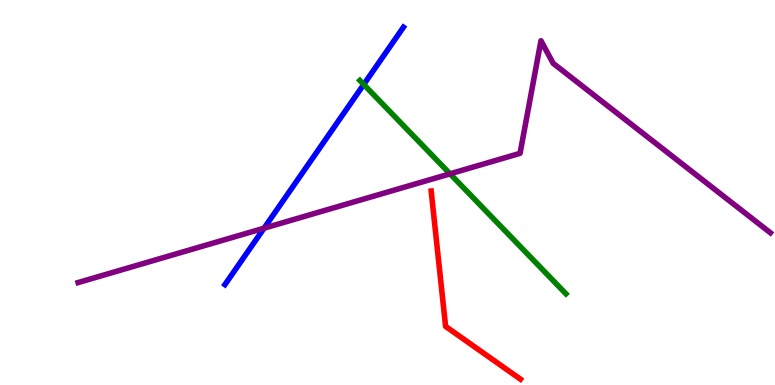[{'lines': ['blue', 'red'], 'intersections': []}, {'lines': ['green', 'red'], 'intersections': []}, {'lines': ['purple', 'red'], 'intersections': []}, {'lines': ['blue', 'green'], 'intersections': [{'x': 4.69, 'y': 7.81}]}, {'lines': ['blue', 'purple'], 'intersections': [{'x': 3.41, 'y': 4.07}]}, {'lines': ['green', 'purple'], 'intersections': [{'x': 5.81, 'y': 5.49}]}]